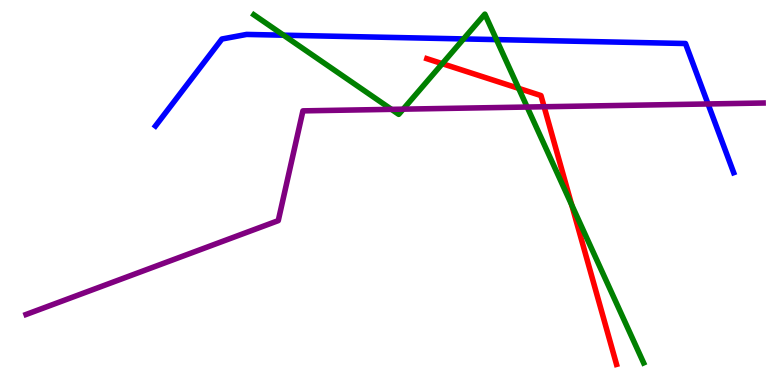[{'lines': ['blue', 'red'], 'intersections': []}, {'lines': ['green', 'red'], 'intersections': [{'x': 5.71, 'y': 8.35}, {'x': 6.69, 'y': 7.71}, {'x': 7.38, 'y': 4.68}]}, {'lines': ['purple', 'red'], 'intersections': [{'x': 7.02, 'y': 7.23}]}, {'lines': ['blue', 'green'], 'intersections': [{'x': 3.66, 'y': 9.09}, {'x': 5.98, 'y': 8.99}, {'x': 6.41, 'y': 8.97}]}, {'lines': ['blue', 'purple'], 'intersections': [{'x': 9.14, 'y': 7.3}]}, {'lines': ['green', 'purple'], 'intersections': [{'x': 5.05, 'y': 7.16}, {'x': 5.2, 'y': 7.16}, {'x': 6.8, 'y': 7.22}]}]